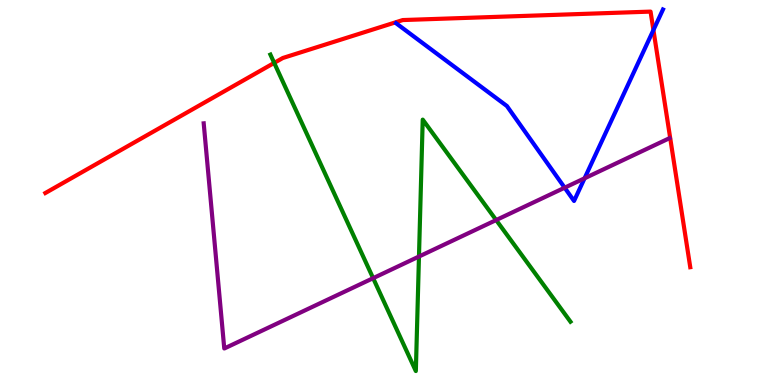[{'lines': ['blue', 'red'], 'intersections': [{'x': 8.43, 'y': 9.22}]}, {'lines': ['green', 'red'], 'intersections': [{'x': 3.54, 'y': 8.37}]}, {'lines': ['purple', 'red'], 'intersections': []}, {'lines': ['blue', 'green'], 'intersections': []}, {'lines': ['blue', 'purple'], 'intersections': [{'x': 7.29, 'y': 5.12}, {'x': 7.54, 'y': 5.37}]}, {'lines': ['green', 'purple'], 'intersections': [{'x': 4.81, 'y': 2.77}, {'x': 5.41, 'y': 3.34}, {'x': 6.4, 'y': 4.28}]}]